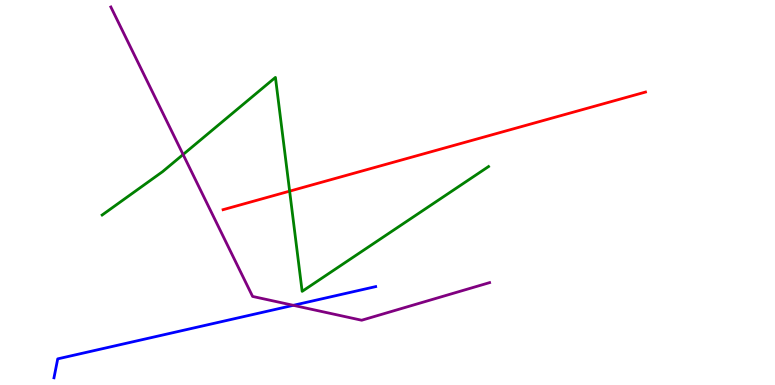[{'lines': ['blue', 'red'], 'intersections': []}, {'lines': ['green', 'red'], 'intersections': [{'x': 3.74, 'y': 5.03}]}, {'lines': ['purple', 'red'], 'intersections': []}, {'lines': ['blue', 'green'], 'intersections': []}, {'lines': ['blue', 'purple'], 'intersections': [{'x': 3.78, 'y': 2.07}]}, {'lines': ['green', 'purple'], 'intersections': [{'x': 2.36, 'y': 5.99}]}]